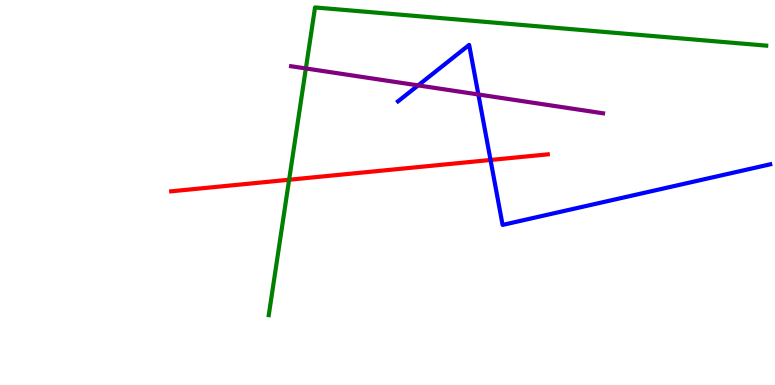[{'lines': ['blue', 'red'], 'intersections': [{'x': 6.33, 'y': 5.84}]}, {'lines': ['green', 'red'], 'intersections': [{'x': 3.73, 'y': 5.33}]}, {'lines': ['purple', 'red'], 'intersections': []}, {'lines': ['blue', 'green'], 'intersections': []}, {'lines': ['blue', 'purple'], 'intersections': [{'x': 5.4, 'y': 7.78}, {'x': 6.17, 'y': 7.55}]}, {'lines': ['green', 'purple'], 'intersections': [{'x': 3.95, 'y': 8.22}]}]